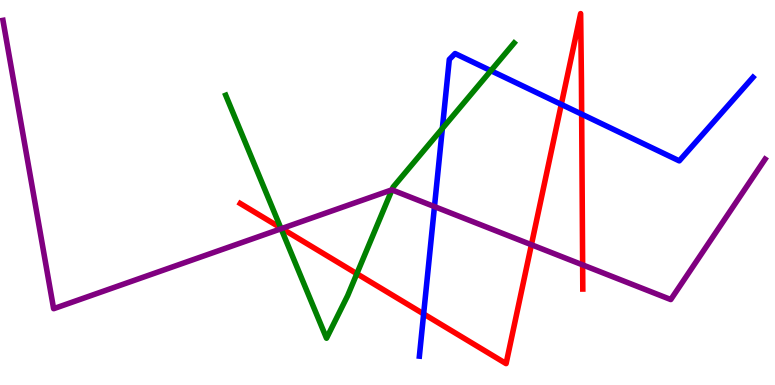[{'lines': ['blue', 'red'], 'intersections': [{'x': 5.47, 'y': 1.85}, {'x': 7.24, 'y': 7.29}, {'x': 7.51, 'y': 7.04}]}, {'lines': ['green', 'red'], 'intersections': [{'x': 3.62, 'y': 4.08}, {'x': 4.6, 'y': 2.89}]}, {'lines': ['purple', 'red'], 'intersections': [{'x': 3.64, 'y': 4.06}, {'x': 6.86, 'y': 3.64}, {'x': 7.52, 'y': 3.12}]}, {'lines': ['blue', 'green'], 'intersections': [{'x': 5.71, 'y': 6.66}, {'x': 6.33, 'y': 8.16}]}, {'lines': ['blue', 'purple'], 'intersections': [{'x': 5.61, 'y': 4.63}]}, {'lines': ['green', 'purple'], 'intersections': [{'x': 3.63, 'y': 4.06}, {'x': 5.06, 'y': 5.07}]}]